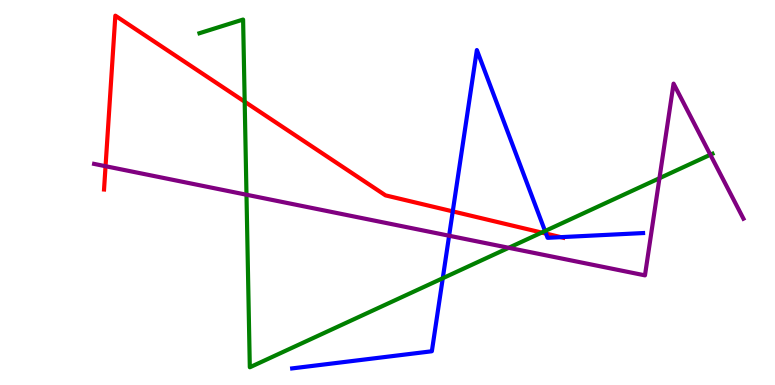[{'lines': ['blue', 'red'], 'intersections': [{'x': 5.84, 'y': 4.51}, {'x': 7.05, 'y': 3.93}, {'x': 7.24, 'y': 3.84}]}, {'lines': ['green', 'red'], 'intersections': [{'x': 3.16, 'y': 7.36}, {'x': 6.99, 'y': 3.96}]}, {'lines': ['purple', 'red'], 'intersections': [{'x': 1.36, 'y': 5.68}]}, {'lines': ['blue', 'green'], 'intersections': [{'x': 5.71, 'y': 2.77}, {'x': 7.03, 'y': 4.0}]}, {'lines': ['blue', 'purple'], 'intersections': [{'x': 5.8, 'y': 3.88}]}, {'lines': ['green', 'purple'], 'intersections': [{'x': 3.18, 'y': 4.94}, {'x': 6.56, 'y': 3.56}, {'x': 8.51, 'y': 5.37}, {'x': 9.17, 'y': 5.98}]}]